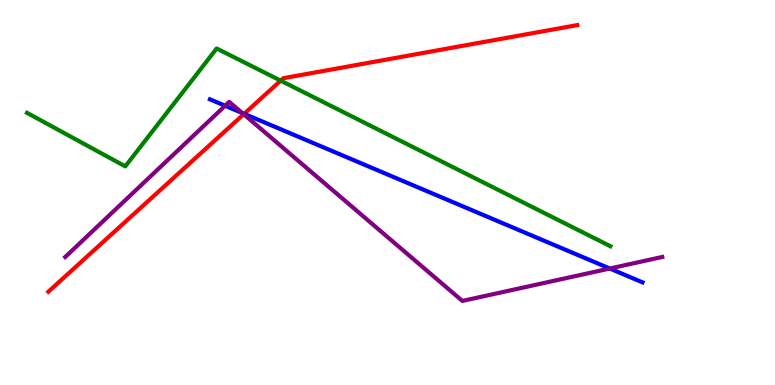[{'lines': ['blue', 'red'], 'intersections': [{'x': 3.15, 'y': 7.04}]}, {'lines': ['green', 'red'], 'intersections': [{'x': 3.62, 'y': 7.91}]}, {'lines': ['purple', 'red'], 'intersections': [{'x': 3.14, 'y': 7.03}]}, {'lines': ['blue', 'green'], 'intersections': []}, {'lines': ['blue', 'purple'], 'intersections': [{'x': 2.9, 'y': 7.25}, {'x': 3.13, 'y': 7.06}, {'x': 7.87, 'y': 3.03}]}, {'lines': ['green', 'purple'], 'intersections': []}]